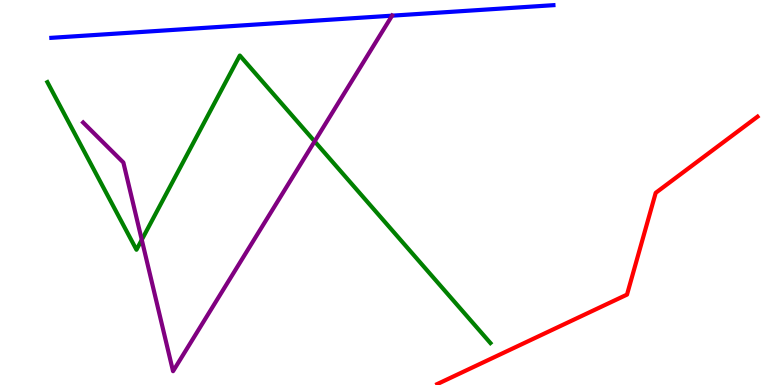[{'lines': ['blue', 'red'], 'intersections': []}, {'lines': ['green', 'red'], 'intersections': []}, {'lines': ['purple', 'red'], 'intersections': []}, {'lines': ['blue', 'green'], 'intersections': []}, {'lines': ['blue', 'purple'], 'intersections': [{'x': 5.06, 'y': 9.59}]}, {'lines': ['green', 'purple'], 'intersections': [{'x': 1.83, 'y': 3.77}, {'x': 4.06, 'y': 6.33}]}]